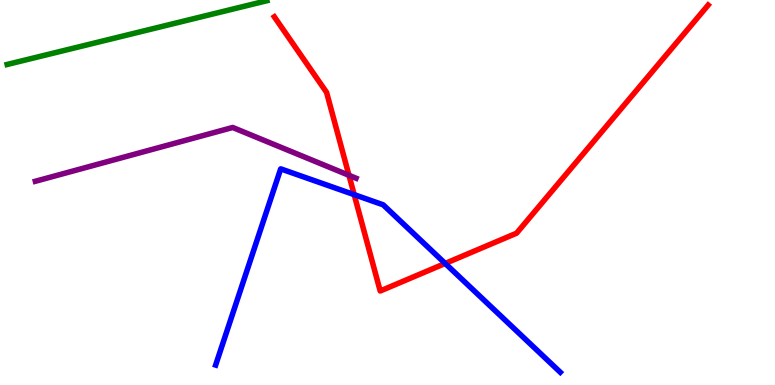[{'lines': ['blue', 'red'], 'intersections': [{'x': 4.57, 'y': 4.94}, {'x': 5.74, 'y': 3.16}]}, {'lines': ['green', 'red'], 'intersections': []}, {'lines': ['purple', 'red'], 'intersections': [{'x': 4.5, 'y': 5.45}]}, {'lines': ['blue', 'green'], 'intersections': []}, {'lines': ['blue', 'purple'], 'intersections': []}, {'lines': ['green', 'purple'], 'intersections': []}]